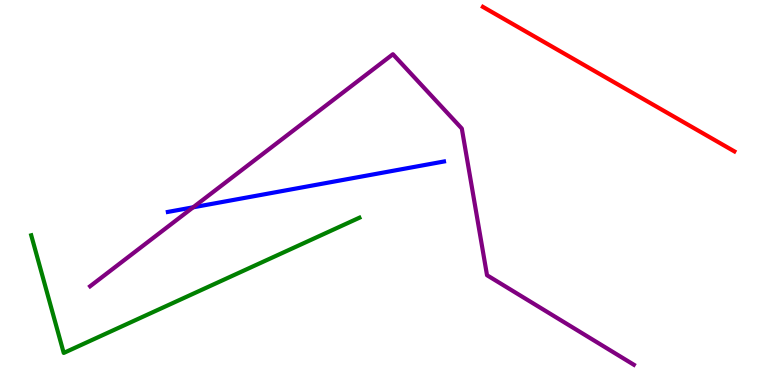[{'lines': ['blue', 'red'], 'intersections': []}, {'lines': ['green', 'red'], 'intersections': []}, {'lines': ['purple', 'red'], 'intersections': []}, {'lines': ['blue', 'green'], 'intersections': []}, {'lines': ['blue', 'purple'], 'intersections': [{'x': 2.49, 'y': 4.62}]}, {'lines': ['green', 'purple'], 'intersections': []}]